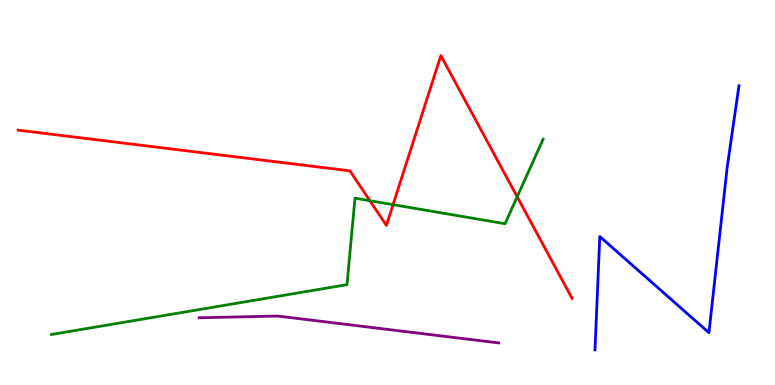[{'lines': ['blue', 'red'], 'intersections': []}, {'lines': ['green', 'red'], 'intersections': [{'x': 4.77, 'y': 4.79}, {'x': 5.07, 'y': 4.68}, {'x': 6.67, 'y': 4.89}]}, {'lines': ['purple', 'red'], 'intersections': []}, {'lines': ['blue', 'green'], 'intersections': []}, {'lines': ['blue', 'purple'], 'intersections': []}, {'lines': ['green', 'purple'], 'intersections': []}]